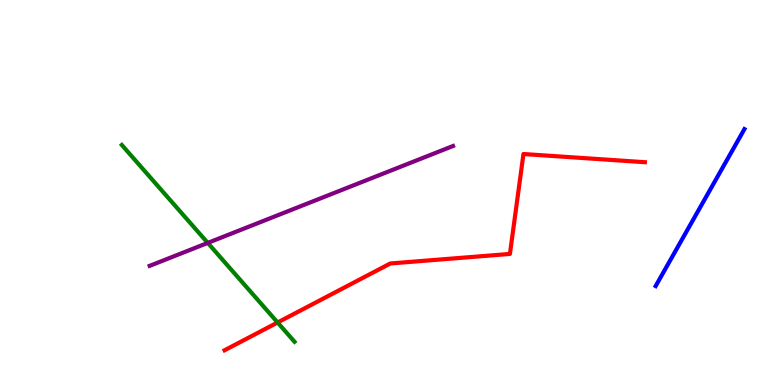[{'lines': ['blue', 'red'], 'intersections': []}, {'lines': ['green', 'red'], 'intersections': [{'x': 3.58, 'y': 1.62}]}, {'lines': ['purple', 'red'], 'intersections': []}, {'lines': ['blue', 'green'], 'intersections': []}, {'lines': ['blue', 'purple'], 'intersections': []}, {'lines': ['green', 'purple'], 'intersections': [{'x': 2.68, 'y': 3.69}]}]